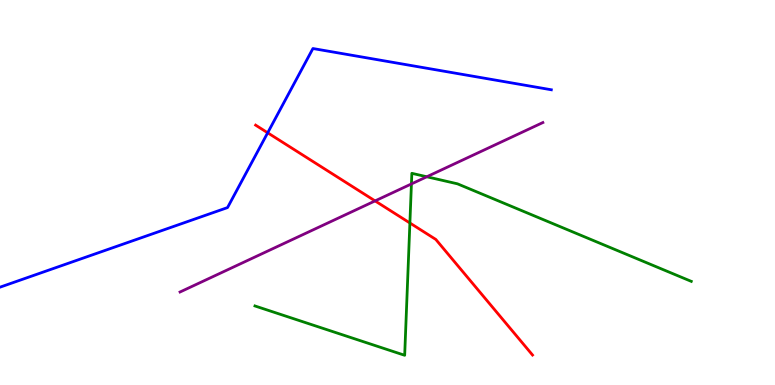[{'lines': ['blue', 'red'], 'intersections': [{'x': 3.45, 'y': 6.55}]}, {'lines': ['green', 'red'], 'intersections': [{'x': 5.29, 'y': 4.21}]}, {'lines': ['purple', 'red'], 'intersections': [{'x': 4.84, 'y': 4.78}]}, {'lines': ['blue', 'green'], 'intersections': []}, {'lines': ['blue', 'purple'], 'intersections': []}, {'lines': ['green', 'purple'], 'intersections': [{'x': 5.31, 'y': 5.22}, {'x': 5.51, 'y': 5.41}]}]